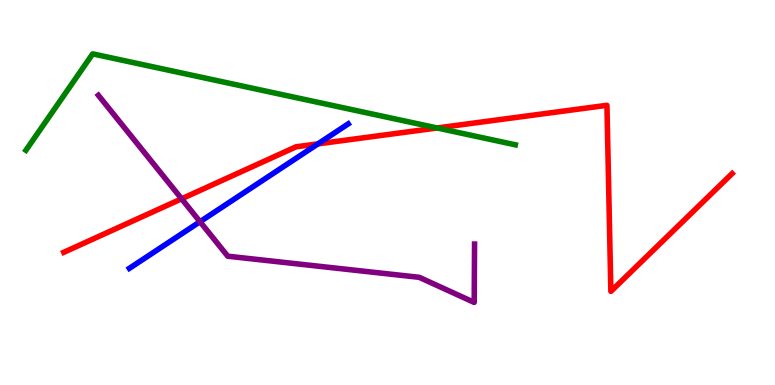[{'lines': ['blue', 'red'], 'intersections': [{'x': 4.1, 'y': 6.26}]}, {'lines': ['green', 'red'], 'intersections': [{'x': 5.64, 'y': 6.68}]}, {'lines': ['purple', 'red'], 'intersections': [{'x': 2.34, 'y': 4.84}]}, {'lines': ['blue', 'green'], 'intersections': []}, {'lines': ['blue', 'purple'], 'intersections': [{'x': 2.58, 'y': 4.24}]}, {'lines': ['green', 'purple'], 'intersections': []}]